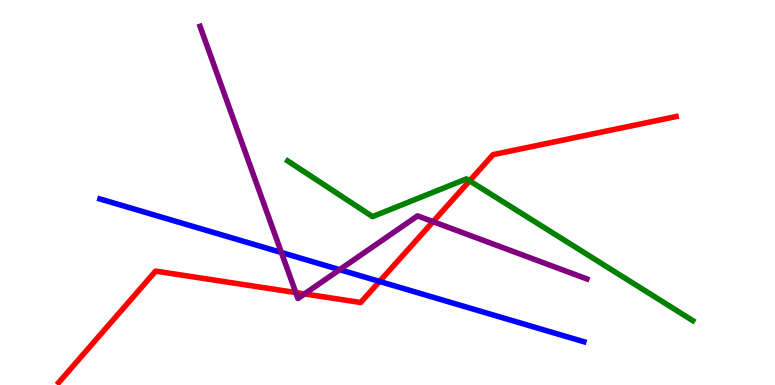[{'lines': ['blue', 'red'], 'intersections': [{'x': 4.9, 'y': 2.69}]}, {'lines': ['green', 'red'], 'intersections': [{'x': 6.06, 'y': 5.3}]}, {'lines': ['purple', 'red'], 'intersections': [{'x': 3.82, 'y': 2.4}, {'x': 3.93, 'y': 2.37}, {'x': 5.59, 'y': 4.24}]}, {'lines': ['blue', 'green'], 'intersections': []}, {'lines': ['blue', 'purple'], 'intersections': [{'x': 3.63, 'y': 3.44}, {'x': 4.38, 'y': 3.0}]}, {'lines': ['green', 'purple'], 'intersections': []}]